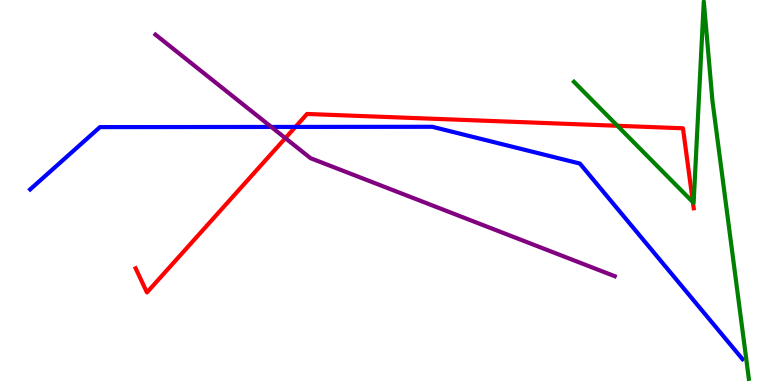[{'lines': ['blue', 'red'], 'intersections': [{'x': 3.81, 'y': 6.7}]}, {'lines': ['green', 'red'], 'intersections': [{'x': 7.97, 'y': 6.73}, {'x': 8.94, 'y': 4.75}]}, {'lines': ['purple', 'red'], 'intersections': [{'x': 3.68, 'y': 6.41}]}, {'lines': ['blue', 'green'], 'intersections': []}, {'lines': ['blue', 'purple'], 'intersections': [{'x': 3.5, 'y': 6.7}]}, {'lines': ['green', 'purple'], 'intersections': []}]